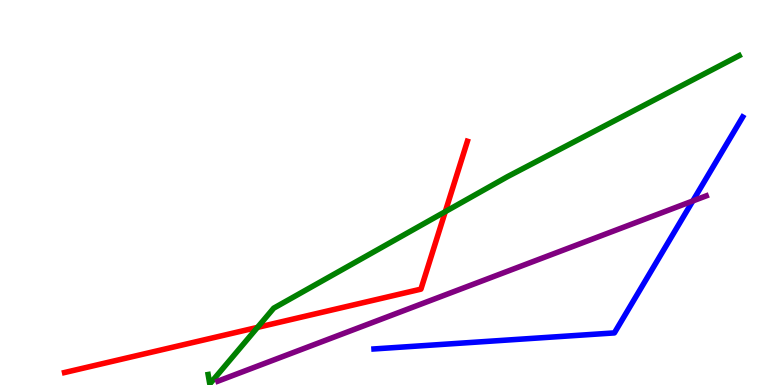[{'lines': ['blue', 'red'], 'intersections': []}, {'lines': ['green', 'red'], 'intersections': [{'x': 3.32, 'y': 1.5}, {'x': 5.75, 'y': 4.5}]}, {'lines': ['purple', 'red'], 'intersections': []}, {'lines': ['blue', 'green'], 'intersections': []}, {'lines': ['blue', 'purple'], 'intersections': [{'x': 8.94, 'y': 4.78}]}, {'lines': ['green', 'purple'], 'intersections': []}]